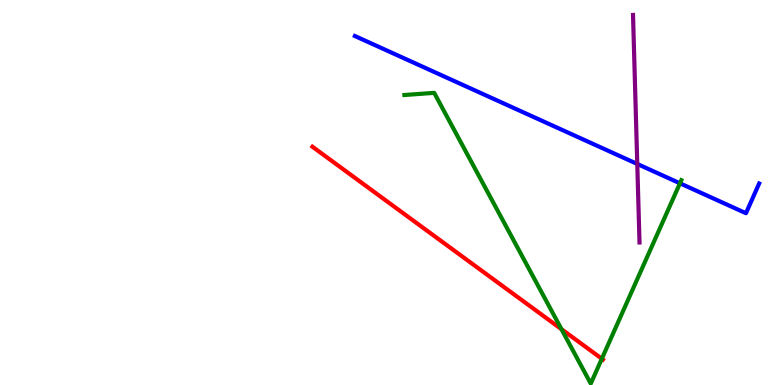[{'lines': ['blue', 'red'], 'intersections': []}, {'lines': ['green', 'red'], 'intersections': [{'x': 7.24, 'y': 1.45}, {'x': 7.77, 'y': 0.682}]}, {'lines': ['purple', 'red'], 'intersections': []}, {'lines': ['blue', 'green'], 'intersections': [{'x': 8.77, 'y': 5.24}]}, {'lines': ['blue', 'purple'], 'intersections': [{'x': 8.22, 'y': 5.74}]}, {'lines': ['green', 'purple'], 'intersections': []}]